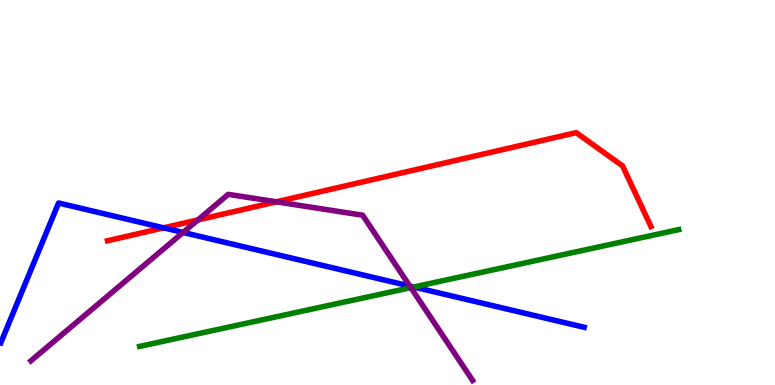[{'lines': ['blue', 'red'], 'intersections': [{'x': 2.11, 'y': 4.08}]}, {'lines': ['green', 'red'], 'intersections': []}, {'lines': ['purple', 'red'], 'intersections': [{'x': 2.55, 'y': 4.29}, {'x': 3.57, 'y': 4.76}]}, {'lines': ['blue', 'green'], 'intersections': [{'x': 5.34, 'y': 2.55}]}, {'lines': ['blue', 'purple'], 'intersections': [{'x': 2.36, 'y': 3.96}, {'x': 5.29, 'y': 2.57}]}, {'lines': ['green', 'purple'], 'intersections': [{'x': 5.3, 'y': 2.53}]}]